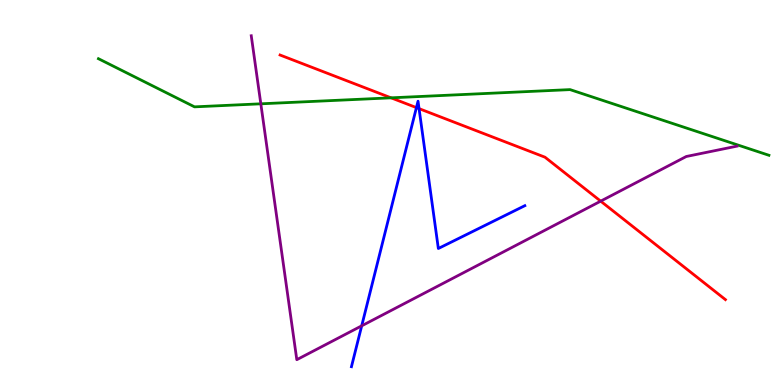[{'lines': ['blue', 'red'], 'intersections': [{'x': 5.37, 'y': 7.2}, {'x': 5.41, 'y': 7.18}]}, {'lines': ['green', 'red'], 'intersections': [{'x': 5.05, 'y': 7.46}]}, {'lines': ['purple', 'red'], 'intersections': [{'x': 7.75, 'y': 4.78}]}, {'lines': ['blue', 'green'], 'intersections': []}, {'lines': ['blue', 'purple'], 'intersections': [{'x': 4.67, 'y': 1.54}]}, {'lines': ['green', 'purple'], 'intersections': [{'x': 3.37, 'y': 7.3}]}]